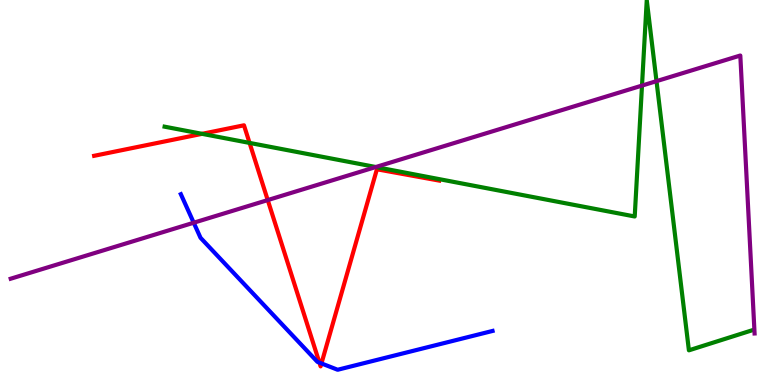[{'lines': ['blue', 'red'], 'intersections': [{'x': 4.12, 'y': 0.581}, {'x': 4.15, 'y': 0.56}]}, {'lines': ['green', 'red'], 'intersections': [{'x': 2.61, 'y': 6.52}, {'x': 3.22, 'y': 6.29}]}, {'lines': ['purple', 'red'], 'intersections': [{'x': 3.45, 'y': 4.8}]}, {'lines': ['blue', 'green'], 'intersections': []}, {'lines': ['blue', 'purple'], 'intersections': [{'x': 2.5, 'y': 4.22}]}, {'lines': ['green', 'purple'], 'intersections': [{'x': 4.85, 'y': 5.66}, {'x': 8.28, 'y': 7.78}, {'x': 8.47, 'y': 7.89}]}]